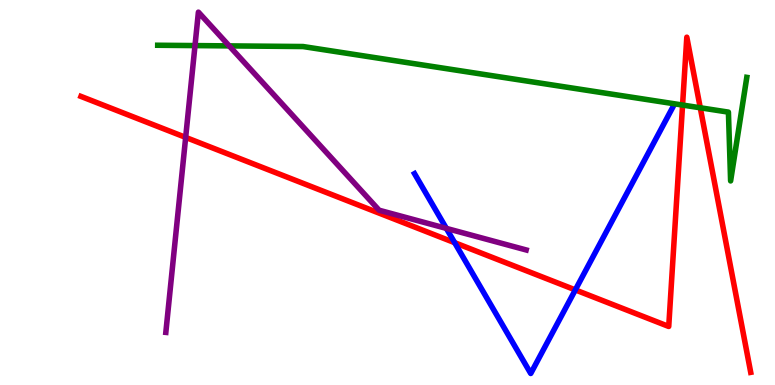[{'lines': ['blue', 'red'], 'intersections': [{'x': 5.87, 'y': 3.7}, {'x': 7.42, 'y': 2.47}]}, {'lines': ['green', 'red'], 'intersections': [{'x': 8.81, 'y': 7.27}, {'x': 9.04, 'y': 7.2}]}, {'lines': ['purple', 'red'], 'intersections': [{'x': 2.4, 'y': 6.43}]}, {'lines': ['blue', 'green'], 'intersections': []}, {'lines': ['blue', 'purple'], 'intersections': [{'x': 5.76, 'y': 4.07}]}, {'lines': ['green', 'purple'], 'intersections': [{'x': 2.52, 'y': 8.82}, {'x': 2.96, 'y': 8.81}]}]